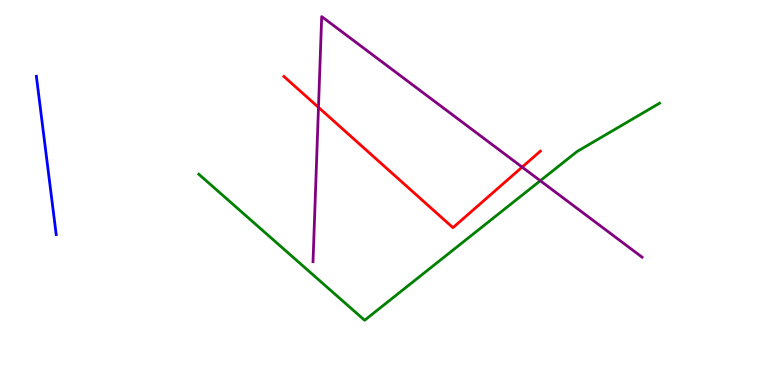[{'lines': ['blue', 'red'], 'intersections': []}, {'lines': ['green', 'red'], 'intersections': []}, {'lines': ['purple', 'red'], 'intersections': [{'x': 4.11, 'y': 7.21}, {'x': 6.74, 'y': 5.66}]}, {'lines': ['blue', 'green'], 'intersections': []}, {'lines': ['blue', 'purple'], 'intersections': []}, {'lines': ['green', 'purple'], 'intersections': [{'x': 6.97, 'y': 5.31}]}]